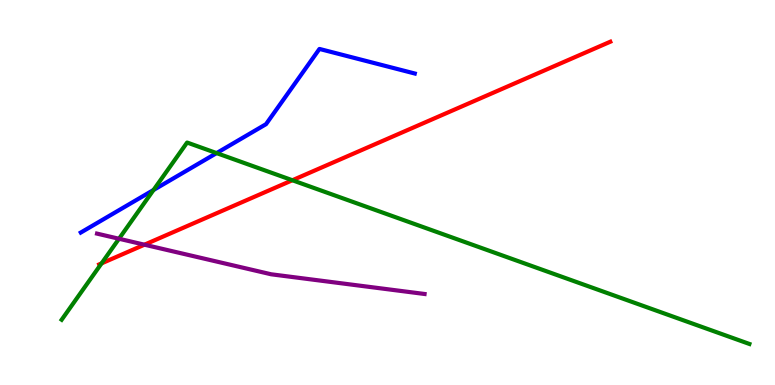[{'lines': ['blue', 'red'], 'intersections': []}, {'lines': ['green', 'red'], 'intersections': [{'x': 1.31, 'y': 3.16}, {'x': 3.77, 'y': 5.32}]}, {'lines': ['purple', 'red'], 'intersections': [{'x': 1.86, 'y': 3.64}]}, {'lines': ['blue', 'green'], 'intersections': [{'x': 1.98, 'y': 5.06}, {'x': 2.79, 'y': 6.02}]}, {'lines': ['blue', 'purple'], 'intersections': []}, {'lines': ['green', 'purple'], 'intersections': [{'x': 1.54, 'y': 3.8}]}]